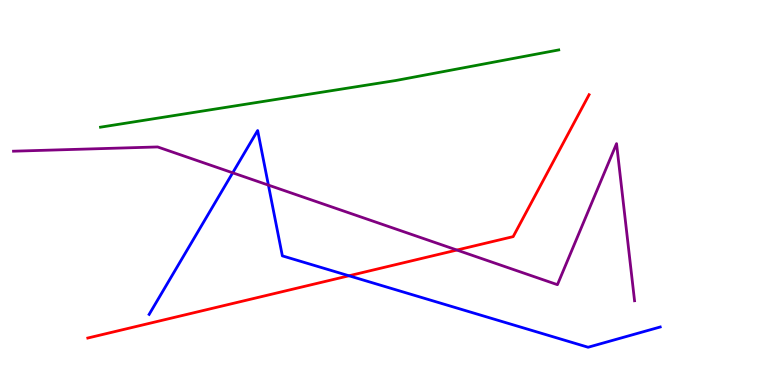[{'lines': ['blue', 'red'], 'intersections': [{'x': 4.5, 'y': 2.84}]}, {'lines': ['green', 'red'], 'intersections': []}, {'lines': ['purple', 'red'], 'intersections': [{'x': 5.9, 'y': 3.51}]}, {'lines': ['blue', 'green'], 'intersections': []}, {'lines': ['blue', 'purple'], 'intersections': [{'x': 3.0, 'y': 5.51}, {'x': 3.46, 'y': 5.19}]}, {'lines': ['green', 'purple'], 'intersections': []}]